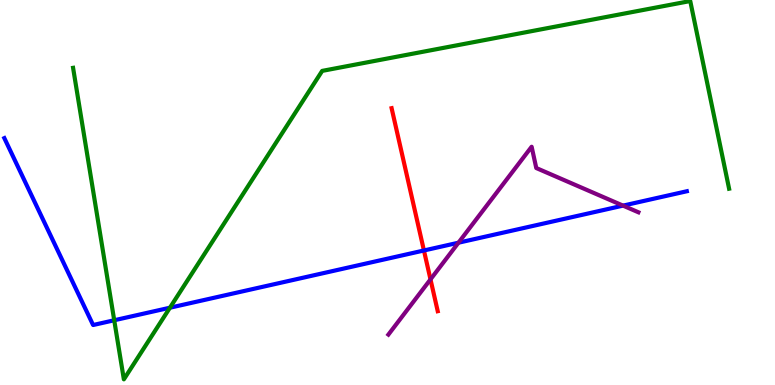[{'lines': ['blue', 'red'], 'intersections': [{'x': 5.47, 'y': 3.49}]}, {'lines': ['green', 'red'], 'intersections': []}, {'lines': ['purple', 'red'], 'intersections': [{'x': 5.55, 'y': 2.74}]}, {'lines': ['blue', 'green'], 'intersections': [{'x': 1.47, 'y': 1.68}, {'x': 2.19, 'y': 2.01}]}, {'lines': ['blue', 'purple'], 'intersections': [{'x': 5.92, 'y': 3.7}, {'x': 8.04, 'y': 4.66}]}, {'lines': ['green', 'purple'], 'intersections': []}]